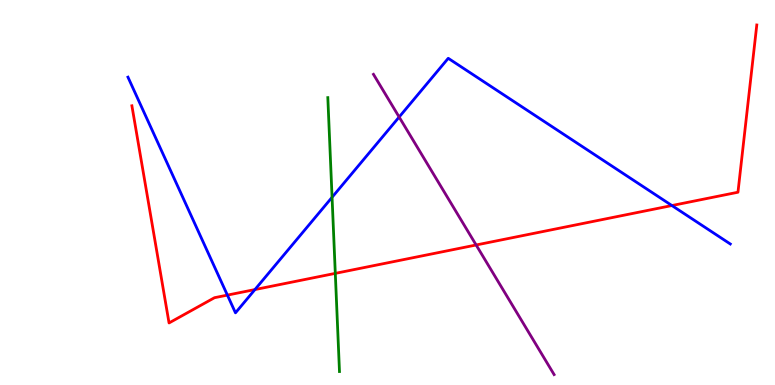[{'lines': ['blue', 'red'], 'intersections': [{'x': 2.93, 'y': 2.33}, {'x': 3.29, 'y': 2.48}, {'x': 8.67, 'y': 4.66}]}, {'lines': ['green', 'red'], 'intersections': [{'x': 4.33, 'y': 2.9}]}, {'lines': ['purple', 'red'], 'intersections': [{'x': 6.14, 'y': 3.64}]}, {'lines': ['blue', 'green'], 'intersections': [{'x': 4.28, 'y': 4.88}]}, {'lines': ['blue', 'purple'], 'intersections': [{'x': 5.15, 'y': 6.96}]}, {'lines': ['green', 'purple'], 'intersections': []}]